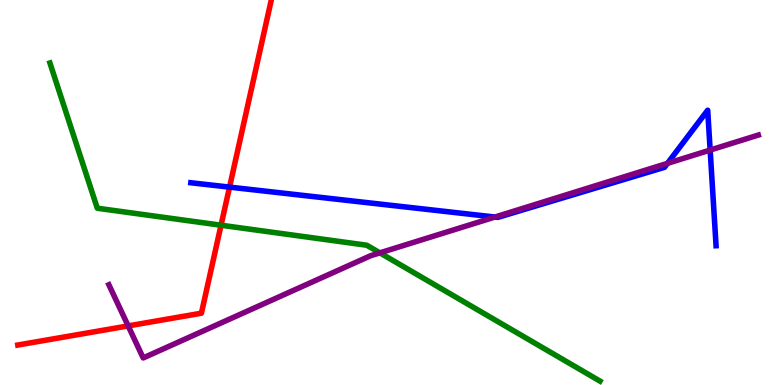[{'lines': ['blue', 'red'], 'intersections': [{'x': 2.96, 'y': 5.14}]}, {'lines': ['green', 'red'], 'intersections': [{'x': 2.85, 'y': 4.15}]}, {'lines': ['purple', 'red'], 'intersections': [{'x': 1.65, 'y': 1.53}]}, {'lines': ['blue', 'green'], 'intersections': []}, {'lines': ['blue', 'purple'], 'intersections': [{'x': 6.39, 'y': 4.36}, {'x': 8.61, 'y': 5.76}, {'x': 9.16, 'y': 6.1}]}, {'lines': ['green', 'purple'], 'intersections': [{'x': 4.9, 'y': 3.43}]}]